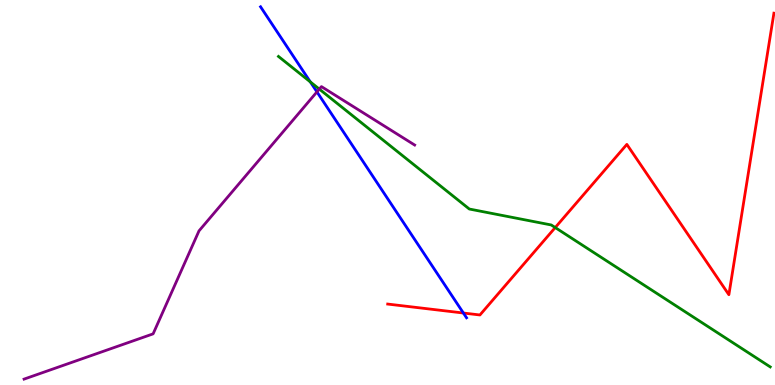[{'lines': ['blue', 'red'], 'intersections': [{'x': 5.98, 'y': 1.87}]}, {'lines': ['green', 'red'], 'intersections': [{'x': 7.16, 'y': 4.09}]}, {'lines': ['purple', 'red'], 'intersections': []}, {'lines': ['blue', 'green'], 'intersections': [{'x': 4.0, 'y': 7.87}]}, {'lines': ['blue', 'purple'], 'intersections': [{'x': 4.09, 'y': 7.61}]}, {'lines': ['green', 'purple'], 'intersections': [{'x': 4.12, 'y': 7.69}]}]